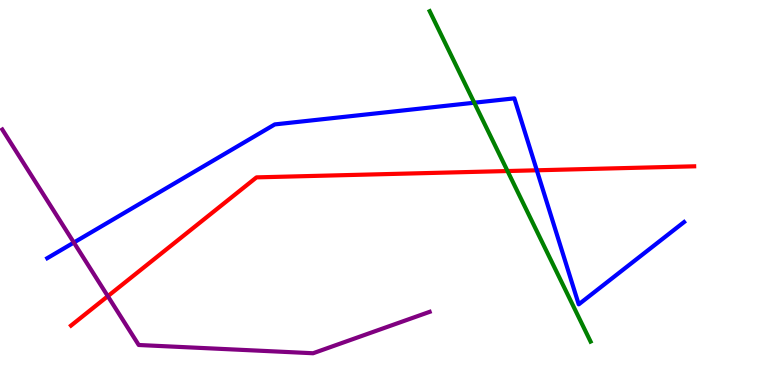[{'lines': ['blue', 'red'], 'intersections': [{'x': 6.93, 'y': 5.58}]}, {'lines': ['green', 'red'], 'intersections': [{'x': 6.55, 'y': 5.56}]}, {'lines': ['purple', 'red'], 'intersections': [{'x': 1.39, 'y': 2.31}]}, {'lines': ['blue', 'green'], 'intersections': [{'x': 6.12, 'y': 7.33}]}, {'lines': ['blue', 'purple'], 'intersections': [{'x': 0.953, 'y': 3.7}]}, {'lines': ['green', 'purple'], 'intersections': []}]